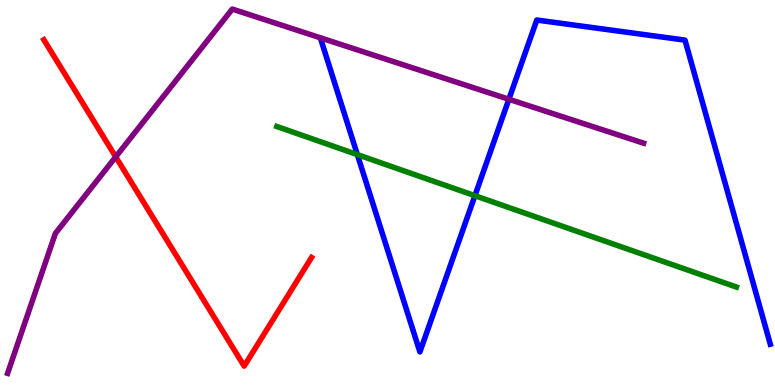[{'lines': ['blue', 'red'], 'intersections': []}, {'lines': ['green', 'red'], 'intersections': []}, {'lines': ['purple', 'red'], 'intersections': [{'x': 1.49, 'y': 5.93}]}, {'lines': ['blue', 'green'], 'intersections': [{'x': 4.61, 'y': 5.98}, {'x': 6.13, 'y': 4.92}]}, {'lines': ['blue', 'purple'], 'intersections': [{'x': 6.57, 'y': 7.42}]}, {'lines': ['green', 'purple'], 'intersections': []}]